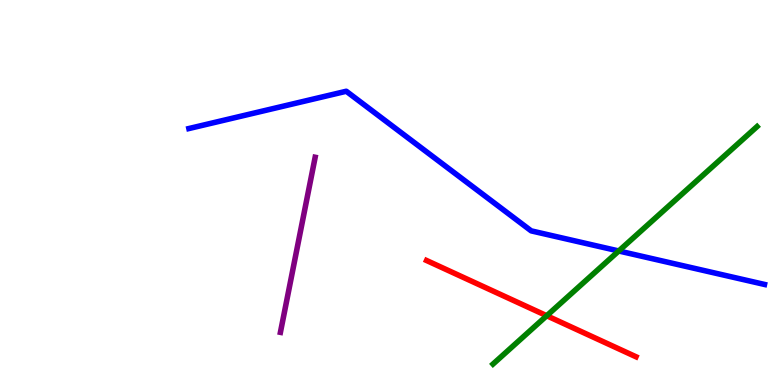[{'lines': ['blue', 'red'], 'intersections': []}, {'lines': ['green', 'red'], 'intersections': [{'x': 7.05, 'y': 1.8}]}, {'lines': ['purple', 'red'], 'intersections': []}, {'lines': ['blue', 'green'], 'intersections': [{'x': 7.98, 'y': 3.48}]}, {'lines': ['blue', 'purple'], 'intersections': []}, {'lines': ['green', 'purple'], 'intersections': []}]